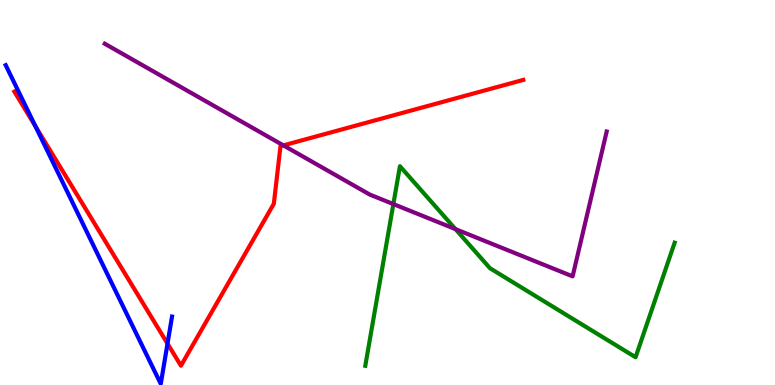[{'lines': ['blue', 'red'], 'intersections': [{'x': 0.457, 'y': 6.72}, {'x': 2.16, 'y': 1.07}]}, {'lines': ['green', 'red'], 'intersections': []}, {'lines': ['purple', 'red'], 'intersections': [{'x': 3.66, 'y': 6.22}]}, {'lines': ['blue', 'green'], 'intersections': []}, {'lines': ['blue', 'purple'], 'intersections': []}, {'lines': ['green', 'purple'], 'intersections': [{'x': 5.08, 'y': 4.7}, {'x': 5.88, 'y': 4.05}]}]